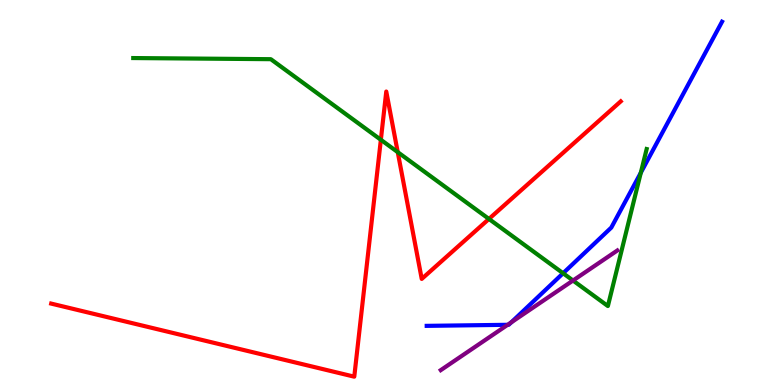[{'lines': ['blue', 'red'], 'intersections': []}, {'lines': ['green', 'red'], 'intersections': [{'x': 4.91, 'y': 6.37}, {'x': 5.13, 'y': 6.05}, {'x': 6.31, 'y': 4.31}]}, {'lines': ['purple', 'red'], 'intersections': []}, {'lines': ['blue', 'green'], 'intersections': [{'x': 7.27, 'y': 2.9}, {'x': 8.27, 'y': 5.51}]}, {'lines': ['blue', 'purple'], 'intersections': [{'x': 6.55, 'y': 1.56}, {'x': 6.6, 'y': 1.63}]}, {'lines': ['green', 'purple'], 'intersections': [{'x': 7.39, 'y': 2.71}]}]